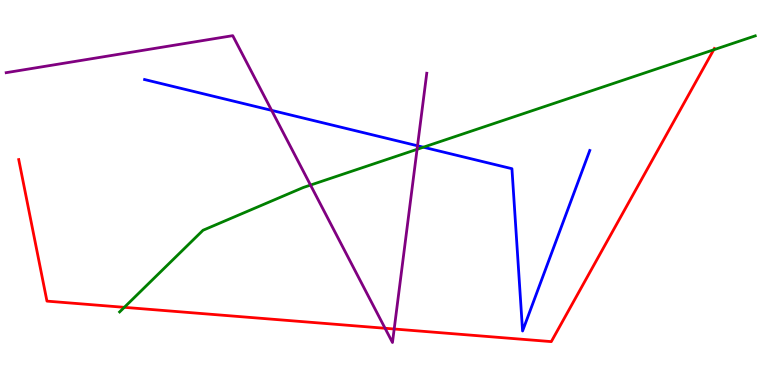[{'lines': ['blue', 'red'], 'intersections': []}, {'lines': ['green', 'red'], 'intersections': [{'x': 1.6, 'y': 2.02}, {'x': 9.21, 'y': 8.71}]}, {'lines': ['purple', 'red'], 'intersections': [{'x': 4.97, 'y': 1.47}, {'x': 5.09, 'y': 1.45}]}, {'lines': ['blue', 'green'], 'intersections': [{'x': 5.46, 'y': 6.18}]}, {'lines': ['blue', 'purple'], 'intersections': [{'x': 3.5, 'y': 7.13}, {'x': 5.39, 'y': 6.21}]}, {'lines': ['green', 'purple'], 'intersections': [{'x': 4.01, 'y': 5.19}, {'x': 5.38, 'y': 6.12}]}]